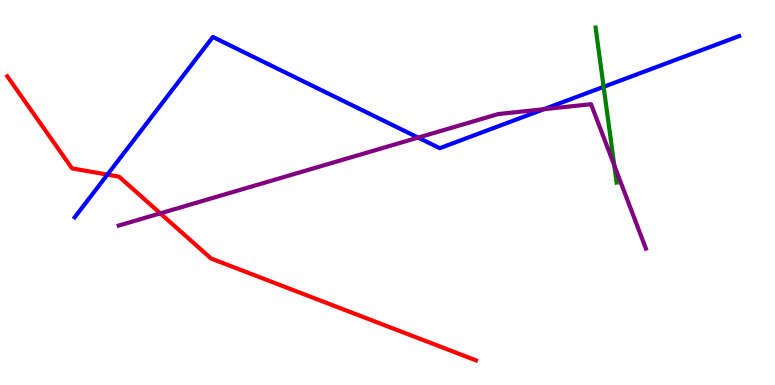[{'lines': ['blue', 'red'], 'intersections': [{'x': 1.39, 'y': 5.46}]}, {'lines': ['green', 'red'], 'intersections': []}, {'lines': ['purple', 'red'], 'intersections': [{'x': 2.07, 'y': 4.46}]}, {'lines': ['blue', 'green'], 'intersections': [{'x': 7.79, 'y': 7.74}]}, {'lines': ['blue', 'purple'], 'intersections': [{'x': 5.4, 'y': 6.43}, {'x': 7.02, 'y': 7.16}]}, {'lines': ['green', 'purple'], 'intersections': [{'x': 7.93, 'y': 5.71}]}]